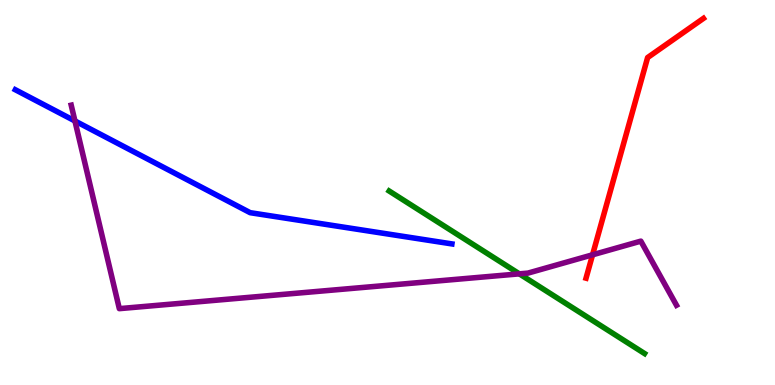[{'lines': ['blue', 'red'], 'intersections': []}, {'lines': ['green', 'red'], 'intersections': []}, {'lines': ['purple', 'red'], 'intersections': [{'x': 7.65, 'y': 3.38}]}, {'lines': ['blue', 'green'], 'intersections': []}, {'lines': ['blue', 'purple'], 'intersections': [{'x': 0.967, 'y': 6.86}]}, {'lines': ['green', 'purple'], 'intersections': [{'x': 6.7, 'y': 2.89}]}]